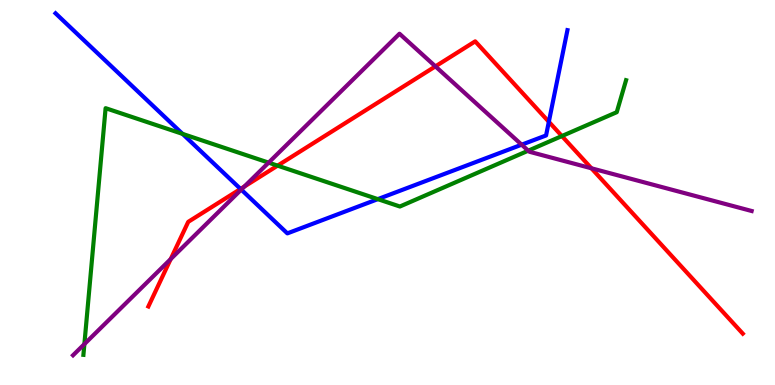[{'lines': ['blue', 'red'], 'intersections': [{'x': 3.1, 'y': 5.09}, {'x': 7.08, 'y': 6.84}]}, {'lines': ['green', 'red'], 'intersections': [{'x': 3.58, 'y': 5.7}, {'x': 7.25, 'y': 6.47}]}, {'lines': ['purple', 'red'], 'intersections': [{'x': 2.2, 'y': 3.27}, {'x': 3.15, 'y': 5.15}, {'x': 5.62, 'y': 8.28}, {'x': 7.63, 'y': 5.63}]}, {'lines': ['blue', 'green'], 'intersections': [{'x': 2.36, 'y': 6.52}, {'x': 4.88, 'y': 4.83}]}, {'lines': ['blue', 'purple'], 'intersections': [{'x': 3.11, 'y': 5.08}, {'x': 6.73, 'y': 6.24}]}, {'lines': ['green', 'purple'], 'intersections': [{'x': 1.09, 'y': 1.06}, {'x': 3.47, 'y': 5.78}, {'x': 6.82, 'y': 6.09}]}]